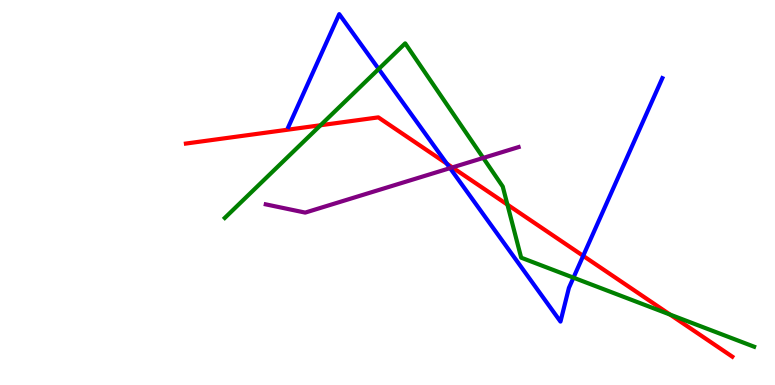[{'lines': ['blue', 'red'], 'intersections': [{'x': 5.77, 'y': 5.75}, {'x': 7.52, 'y': 3.35}]}, {'lines': ['green', 'red'], 'intersections': [{'x': 4.14, 'y': 6.75}, {'x': 6.55, 'y': 4.68}, {'x': 8.65, 'y': 1.83}]}, {'lines': ['purple', 'red'], 'intersections': [{'x': 5.84, 'y': 5.65}]}, {'lines': ['blue', 'green'], 'intersections': [{'x': 4.89, 'y': 8.21}, {'x': 7.4, 'y': 2.79}]}, {'lines': ['blue', 'purple'], 'intersections': [{'x': 5.81, 'y': 5.63}]}, {'lines': ['green', 'purple'], 'intersections': [{'x': 6.24, 'y': 5.9}]}]